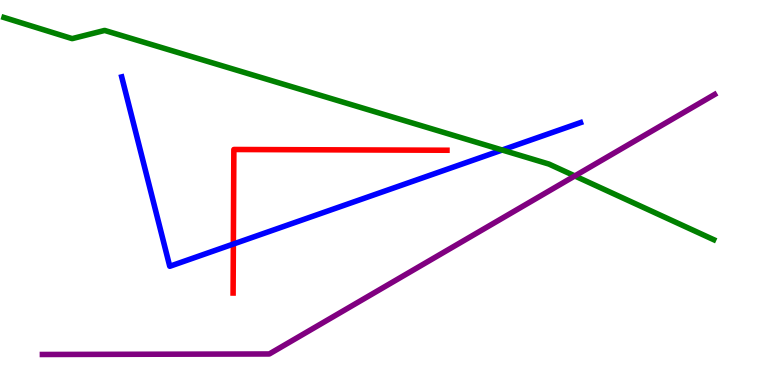[{'lines': ['blue', 'red'], 'intersections': [{'x': 3.01, 'y': 3.66}]}, {'lines': ['green', 'red'], 'intersections': []}, {'lines': ['purple', 'red'], 'intersections': []}, {'lines': ['blue', 'green'], 'intersections': [{'x': 6.48, 'y': 6.1}]}, {'lines': ['blue', 'purple'], 'intersections': []}, {'lines': ['green', 'purple'], 'intersections': [{'x': 7.42, 'y': 5.43}]}]